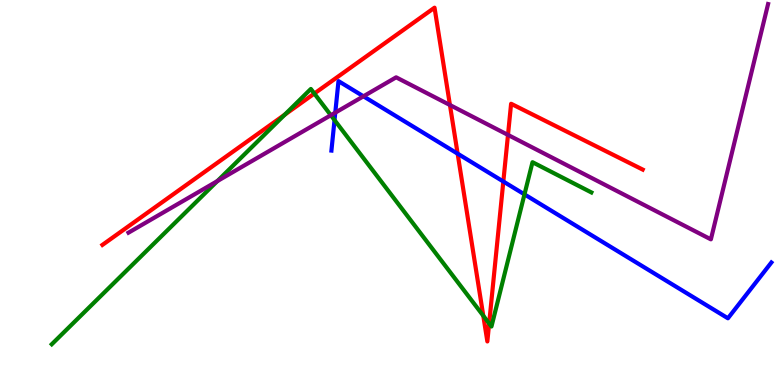[{'lines': ['blue', 'red'], 'intersections': [{'x': 5.9, 'y': 6.01}, {'x': 6.49, 'y': 5.29}]}, {'lines': ['green', 'red'], 'intersections': [{'x': 3.67, 'y': 7.02}, {'x': 4.06, 'y': 7.57}, {'x': 6.24, 'y': 1.8}, {'x': 6.31, 'y': 1.6}]}, {'lines': ['purple', 'red'], 'intersections': [{'x': 5.81, 'y': 7.27}, {'x': 6.55, 'y': 6.5}]}, {'lines': ['blue', 'green'], 'intersections': [{'x': 4.32, 'y': 6.88}, {'x': 6.77, 'y': 4.95}]}, {'lines': ['blue', 'purple'], 'intersections': [{'x': 4.33, 'y': 7.07}, {'x': 4.69, 'y': 7.5}]}, {'lines': ['green', 'purple'], 'intersections': [{'x': 2.8, 'y': 5.3}, {'x': 4.27, 'y': 7.01}]}]